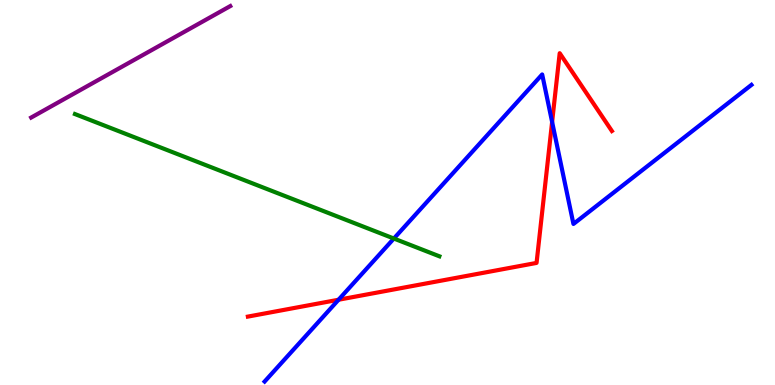[{'lines': ['blue', 'red'], 'intersections': [{'x': 4.37, 'y': 2.21}, {'x': 7.12, 'y': 6.83}]}, {'lines': ['green', 'red'], 'intersections': []}, {'lines': ['purple', 'red'], 'intersections': []}, {'lines': ['blue', 'green'], 'intersections': [{'x': 5.08, 'y': 3.8}]}, {'lines': ['blue', 'purple'], 'intersections': []}, {'lines': ['green', 'purple'], 'intersections': []}]